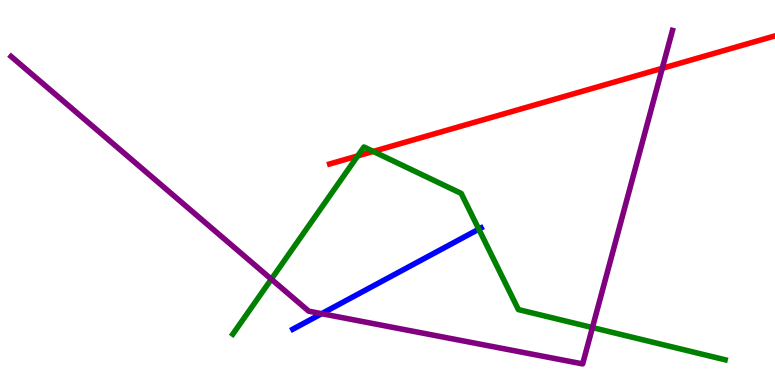[{'lines': ['blue', 'red'], 'intersections': []}, {'lines': ['green', 'red'], 'intersections': [{'x': 4.62, 'y': 5.95}, {'x': 4.82, 'y': 6.07}]}, {'lines': ['purple', 'red'], 'intersections': [{'x': 8.55, 'y': 8.23}]}, {'lines': ['blue', 'green'], 'intersections': [{'x': 6.18, 'y': 4.05}]}, {'lines': ['blue', 'purple'], 'intersections': [{'x': 4.15, 'y': 1.85}]}, {'lines': ['green', 'purple'], 'intersections': [{'x': 3.5, 'y': 2.75}, {'x': 7.64, 'y': 1.49}]}]